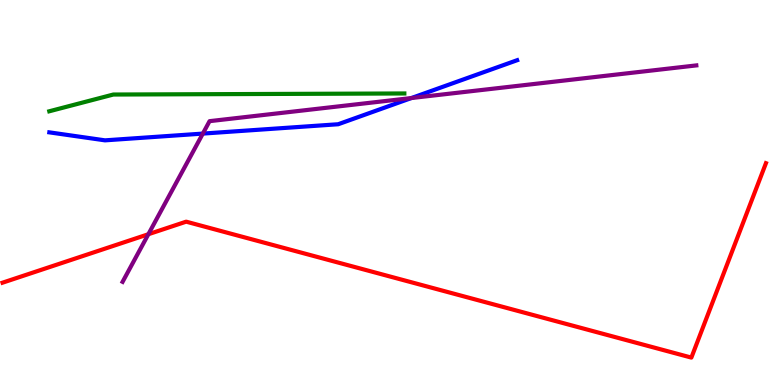[{'lines': ['blue', 'red'], 'intersections': []}, {'lines': ['green', 'red'], 'intersections': []}, {'lines': ['purple', 'red'], 'intersections': [{'x': 1.91, 'y': 3.92}]}, {'lines': ['blue', 'green'], 'intersections': []}, {'lines': ['blue', 'purple'], 'intersections': [{'x': 2.62, 'y': 6.53}, {'x': 5.31, 'y': 7.45}]}, {'lines': ['green', 'purple'], 'intersections': []}]